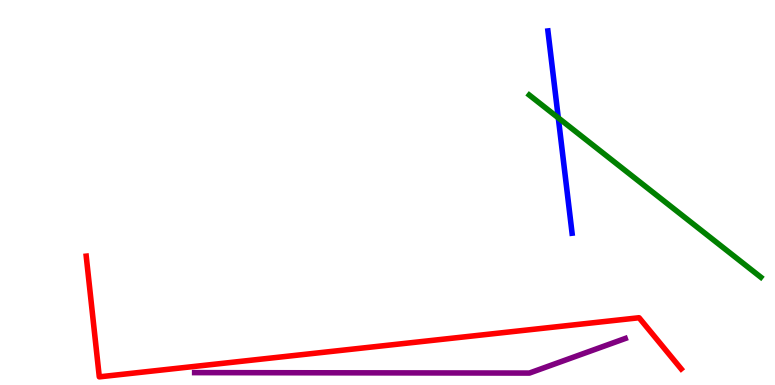[{'lines': ['blue', 'red'], 'intersections': []}, {'lines': ['green', 'red'], 'intersections': []}, {'lines': ['purple', 'red'], 'intersections': []}, {'lines': ['blue', 'green'], 'intersections': [{'x': 7.2, 'y': 6.94}]}, {'lines': ['blue', 'purple'], 'intersections': []}, {'lines': ['green', 'purple'], 'intersections': []}]